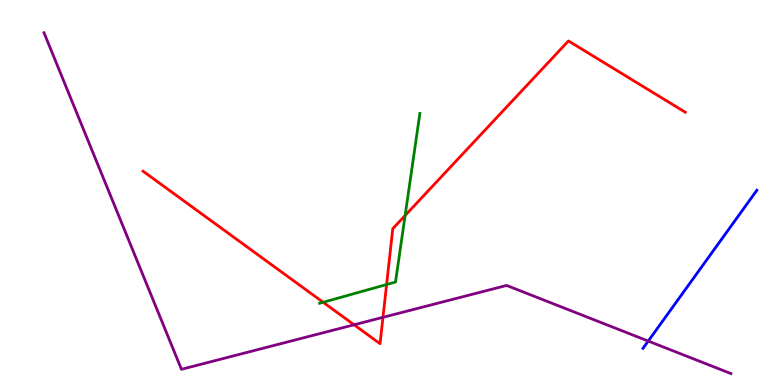[{'lines': ['blue', 'red'], 'intersections': []}, {'lines': ['green', 'red'], 'intersections': [{'x': 4.17, 'y': 2.15}, {'x': 4.99, 'y': 2.61}, {'x': 5.23, 'y': 4.4}]}, {'lines': ['purple', 'red'], 'intersections': [{'x': 4.57, 'y': 1.56}, {'x': 4.94, 'y': 1.76}]}, {'lines': ['blue', 'green'], 'intersections': []}, {'lines': ['blue', 'purple'], 'intersections': [{'x': 8.36, 'y': 1.14}]}, {'lines': ['green', 'purple'], 'intersections': []}]